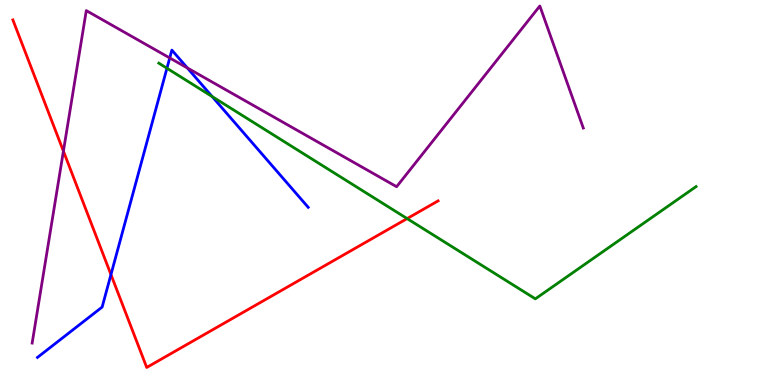[{'lines': ['blue', 'red'], 'intersections': [{'x': 1.43, 'y': 2.87}]}, {'lines': ['green', 'red'], 'intersections': [{'x': 5.25, 'y': 4.32}]}, {'lines': ['purple', 'red'], 'intersections': [{'x': 0.818, 'y': 6.07}]}, {'lines': ['blue', 'green'], 'intersections': [{'x': 2.15, 'y': 8.23}, {'x': 2.74, 'y': 7.49}]}, {'lines': ['blue', 'purple'], 'intersections': [{'x': 2.19, 'y': 8.49}, {'x': 2.42, 'y': 8.24}]}, {'lines': ['green', 'purple'], 'intersections': []}]